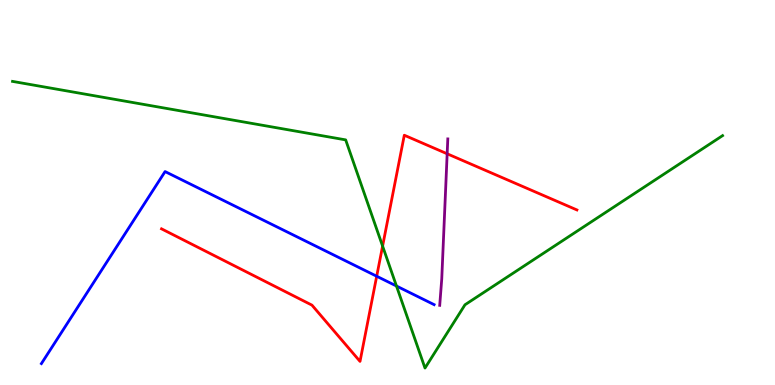[{'lines': ['blue', 'red'], 'intersections': [{'x': 4.86, 'y': 2.82}]}, {'lines': ['green', 'red'], 'intersections': [{'x': 4.94, 'y': 3.61}]}, {'lines': ['purple', 'red'], 'intersections': [{'x': 5.77, 'y': 6.01}]}, {'lines': ['blue', 'green'], 'intersections': [{'x': 5.12, 'y': 2.57}]}, {'lines': ['blue', 'purple'], 'intersections': []}, {'lines': ['green', 'purple'], 'intersections': []}]